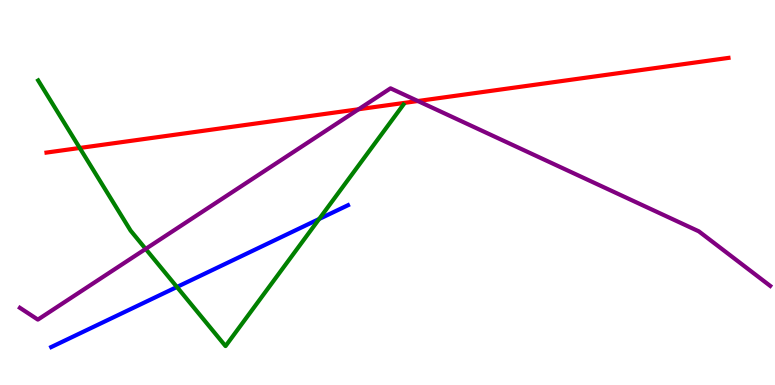[{'lines': ['blue', 'red'], 'intersections': []}, {'lines': ['green', 'red'], 'intersections': [{'x': 1.03, 'y': 6.16}]}, {'lines': ['purple', 'red'], 'intersections': [{'x': 4.63, 'y': 7.16}, {'x': 5.39, 'y': 7.38}]}, {'lines': ['blue', 'green'], 'intersections': [{'x': 2.28, 'y': 2.55}, {'x': 4.12, 'y': 4.31}]}, {'lines': ['blue', 'purple'], 'intersections': []}, {'lines': ['green', 'purple'], 'intersections': [{'x': 1.88, 'y': 3.53}]}]